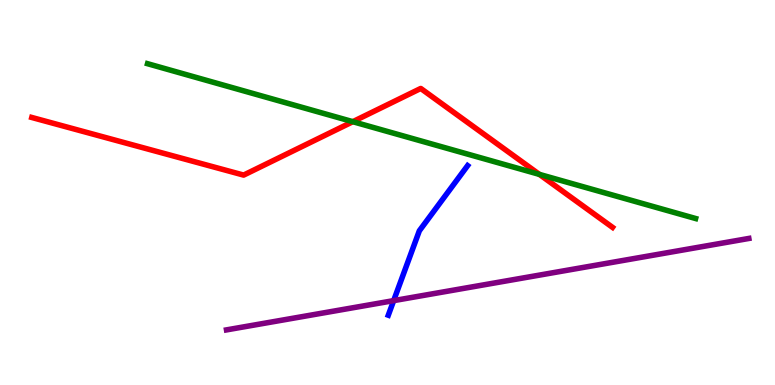[{'lines': ['blue', 'red'], 'intersections': []}, {'lines': ['green', 'red'], 'intersections': [{'x': 4.55, 'y': 6.84}, {'x': 6.96, 'y': 5.47}]}, {'lines': ['purple', 'red'], 'intersections': []}, {'lines': ['blue', 'green'], 'intersections': []}, {'lines': ['blue', 'purple'], 'intersections': [{'x': 5.08, 'y': 2.19}]}, {'lines': ['green', 'purple'], 'intersections': []}]